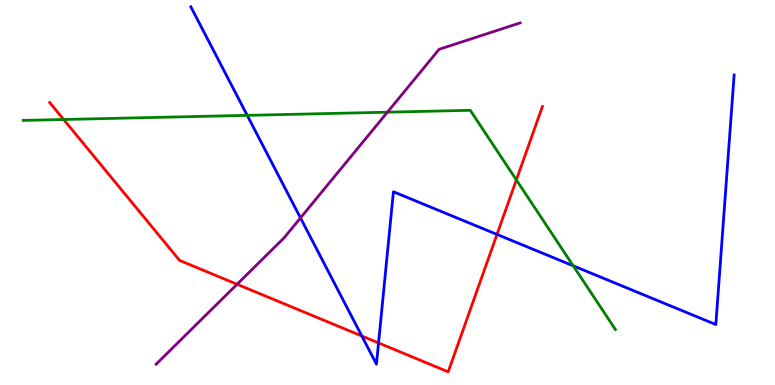[{'lines': ['blue', 'red'], 'intersections': [{'x': 4.67, 'y': 1.27}, {'x': 4.88, 'y': 1.09}, {'x': 6.41, 'y': 3.91}]}, {'lines': ['green', 'red'], 'intersections': [{'x': 0.821, 'y': 6.9}, {'x': 6.66, 'y': 5.33}]}, {'lines': ['purple', 'red'], 'intersections': [{'x': 3.06, 'y': 2.62}]}, {'lines': ['blue', 'green'], 'intersections': [{'x': 3.19, 'y': 7.0}, {'x': 7.4, 'y': 3.1}]}, {'lines': ['blue', 'purple'], 'intersections': [{'x': 3.88, 'y': 4.34}]}, {'lines': ['green', 'purple'], 'intersections': [{'x': 5.0, 'y': 7.09}]}]